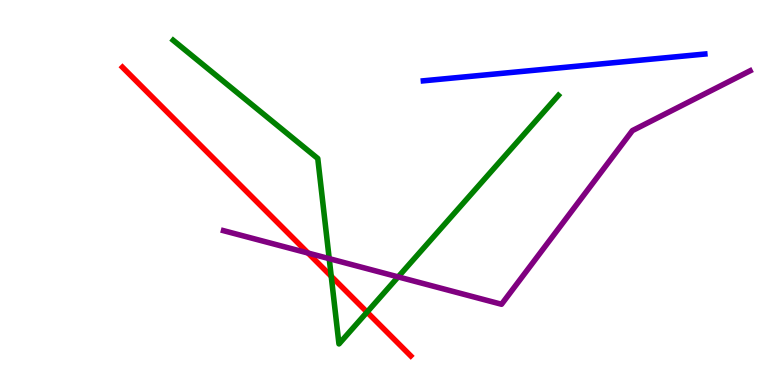[{'lines': ['blue', 'red'], 'intersections': []}, {'lines': ['green', 'red'], 'intersections': [{'x': 4.27, 'y': 2.82}, {'x': 4.74, 'y': 1.89}]}, {'lines': ['purple', 'red'], 'intersections': [{'x': 3.97, 'y': 3.43}]}, {'lines': ['blue', 'green'], 'intersections': []}, {'lines': ['blue', 'purple'], 'intersections': []}, {'lines': ['green', 'purple'], 'intersections': [{'x': 4.25, 'y': 3.28}, {'x': 5.14, 'y': 2.81}]}]